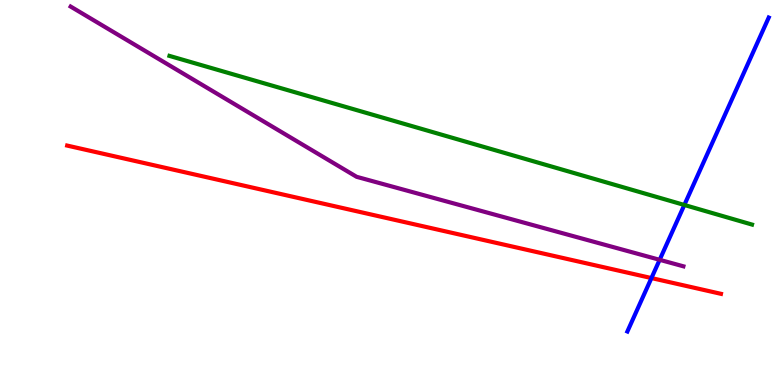[{'lines': ['blue', 'red'], 'intersections': [{'x': 8.41, 'y': 2.78}]}, {'lines': ['green', 'red'], 'intersections': []}, {'lines': ['purple', 'red'], 'intersections': []}, {'lines': ['blue', 'green'], 'intersections': [{'x': 8.83, 'y': 4.68}]}, {'lines': ['blue', 'purple'], 'intersections': [{'x': 8.51, 'y': 3.25}]}, {'lines': ['green', 'purple'], 'intersections': []}]